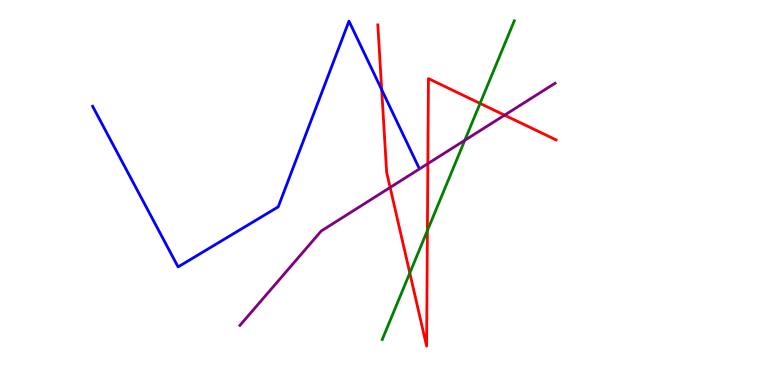[{'lines': ['blue', 'red'], 'intersections': [{'x': 4.93, 'y': 7.67}]}, {'lines': ['green', 'red'], 'intersections': [{'x': 5.29, 'y': 2.91}, {'x': 5.51, 'y': 4.01}, {'x': 6.19, 'y': 7.31}]}, {'lines': ['purple', 'red'], 'intersections': [{'x': 5.03, 'y': 5.13}, {'x': 5.52, 'y': 5.75}, {'x': 6.51, 'y': 7.01}]}, {'lines': ['blue', 'green'], 'intersections': []}, {'lines': ['blue', 'purple'], 'intersections': []}, {'lines': ['green', 'purple'], 'intersections': [{'x': 6.0, 'y': 6.36}]}]